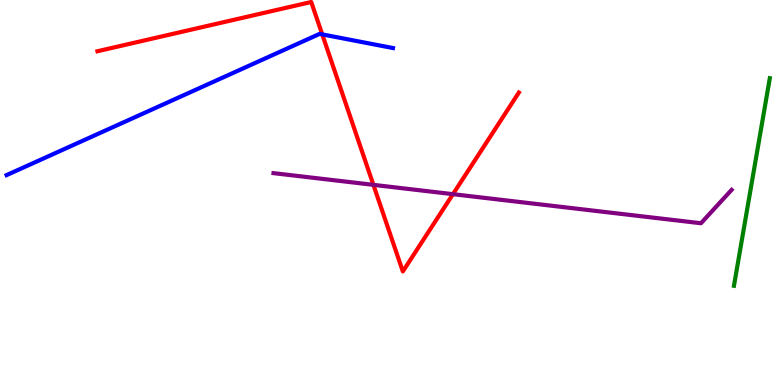[{'lines': ['blue', 'red'], 'intersections': [{'x': 4.16, 'y': 9.11}]}, {'lines': ['green', 'red'], 'intersections': []}, {'lines': ['purple', 'red'], 'intersections': [{'x': 4.82, 'y': 5.2}, {'x': 5.84, 'y': 4.96}]}, {'lines': ['blue', 'green'], 'intersections': []}, {'lines': ['blue', 'purple'], 'intersections': []}, {'lines': ['green', 'purple'], 'intersections': []}]